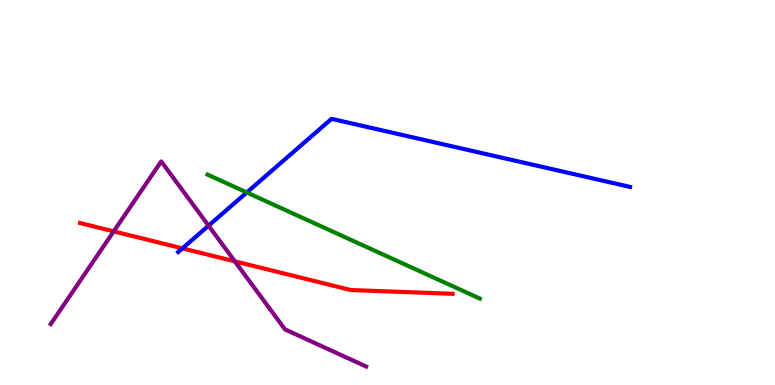[{'lines': ['blue', 'red'], 'intersections': [{'x': 2.35, 'y': 3.55}]}, {'lines': ['green', 'red'], 'intersections': []}, {'lines': ['purple', 'red'], 'intersections': [{'x': 1.47, 'y': 3.99}, {'x': 3.03, 'y': 3.21}]}, {'lines': ['blue', 'green'], 'intersections': [{'x': 3.18, 'y': 5.0}]}, {'lines': ['blue', 'purple'], 'intersections': [{'x': 2.69, 'y': 4.14}]}, {'lines': ['green', 'purple'], 'intersections': []}]